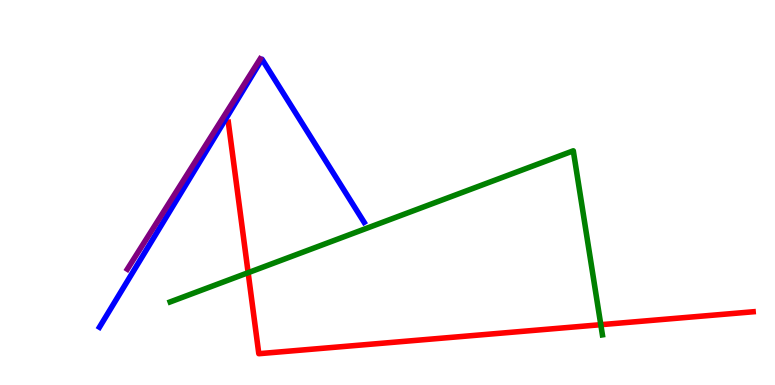[{'lines': ['blue', 'red'], 'intersections': []}, {'lines': ['green', 'red'], 'intersections': [{'x': 3.2, 'y': 2.92}, {'x': 7.75, 'y': 1.57}]}, {'lines': ['purple', 'red'], 'intersections': []}, {'lines': ['blue', 'green'], 'intersections': []}, {'lines': ['blue', 'purple'], 'intersections': []}, {'lines': ['green', 'purple'], 'intersections': []}]